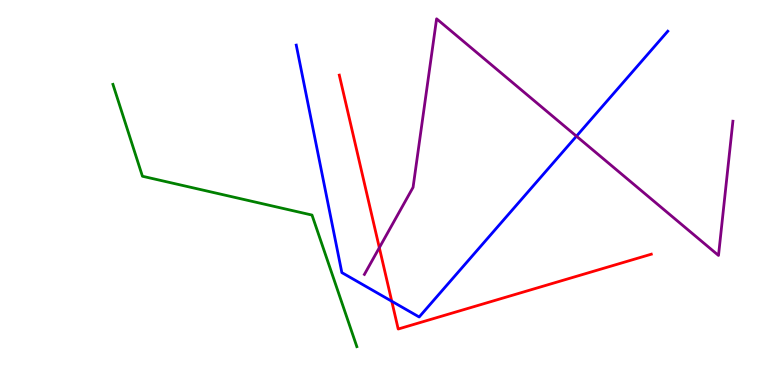[{'lines': ['blue', 'red'], 'intersections': [{'x': 5.05, 'y': 2.18}]}, {'lines': ['green', 'red'], 'intersections': []}, {'lines': ['purple', 'red'], 'intersections': [{'x': 4.89, 'y': 3.57}]}, {'lines': ['blue', 'green'], 'intersections': []}, {'lines': ['blue', 'purple'], 'intersections': [{'x': 7.44, 'y': 6.46}]}, {'lines': ['green', 'purple'], 'intersections': []}]